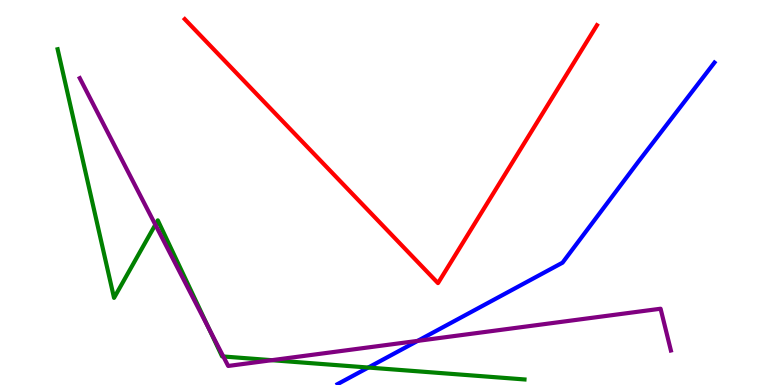[{'lines': ['blue', 'red'], 'intersections': []}, {'lines': ['green', 'red'], 'intersections': []}, {'lines': ['purple', 'red'], 'intersections': []}, {'lines': ['blue', 'green'], 'intersections': [{'x': 4.75, 'y': 0.454}]}, {'lines': ['blue', 'purple'], 'intersections': [{'x': 5.39, 'y': 1.15}]}, {'lines': ['green', 'purple'], 'intersections': [{'x': 2.0, 'y': 4.16}, {'x': 2.7, 'y': 1.45}, {'x': 2.88, 'y': 0.741}, {'x': 3.51, 'y': 0.645}]}]